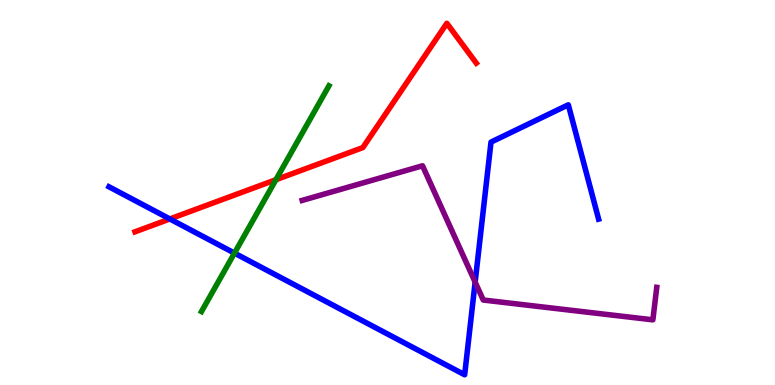[{'lines': ['blue', 'red'], 'intersections': [{'x': 2.19, 'y': 4.31}]}, {'lines': ['green', 'red'], 'intersections': [{'x': 3.56, 'y': 5.33}]}, {'lines': ['purple', 'red'], 'intersections': []}, {'lines': ['blue', 'green'], 'intersections': [{'x': 3.03, 'y': 3.43}]}, {'lines': ['blue', 'purple'], 'intersections': [{'x': 6.13, 'y': 2.67}]}, {'lines': ['green', 'purple'], 'intersections': []}]